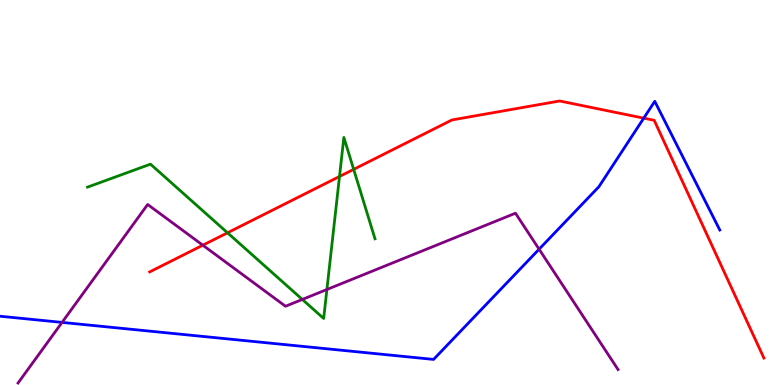[{'lines': ['blue', 'red'], 'intersections': [{'x': 8.31, 'y': 6.93}]}, {'lines': ['green', 'red'], 'intersections': [{'x': 2.94, 'y': 3.95}, {'x': 4.38, 'y': 5.42}, {'x': 4.56, 'y': 5.6}]}, {'lines': ['purple', 'red'], 'intersections': [{'x': 2.62, 'y': 3.63}]}, {'lines': ['blue', 'green'], 'intersections': []}, {'lines': ['blue', 'purple'], 'intersections': [{'x': 0.801, 'y': 1.63}, {'x': 6.96, 'y': 3.53}]}, {'lines': ['green', 'purple'], 'intersections': [{'x': 3.9, 'y': 2.22}, {'x': 4.22, 'y': 2.48}]}]